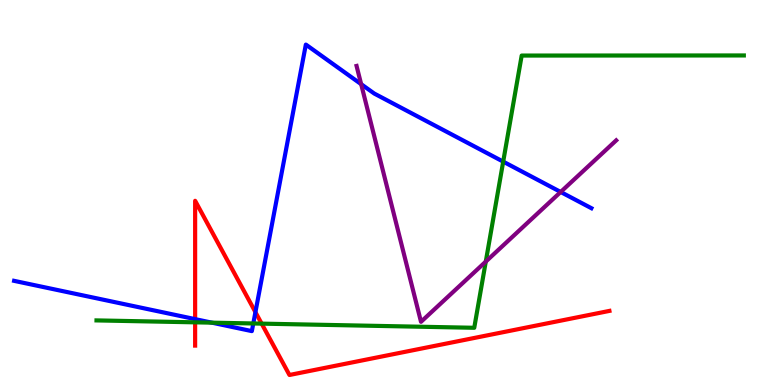[{'lines': ['blue', 'red'], 'intersections': [{'x': 2.52, 'y': 1.71}, {'x': 3.3, 'y': 1.89}]}, {'lines': ['green', 'red'], 'intersections': [{'x': 2.52, 'y': 1.63}, {'x': 3.38, 'y': 1.59}]}, {'lines': ['purple', 'red'], 'intersections': []}, {'lines': ['blue', 'green'], 'intersections': [{'x': 2.73, 'y': 1.62}, {'x': 3.27, 'y': 1.6}, {'x': 6.49, 'y': 5.8}]}, {'lines': ['blue', 'purple'], 'intersections': [{'x': 4.66, 'y': 7.81}, {'x': 7.23, 'y': 5.01}]}, {'lines': ['green', 'purple'], 'intersections': [{'x': 6.27, 'y': 3.21}]}]